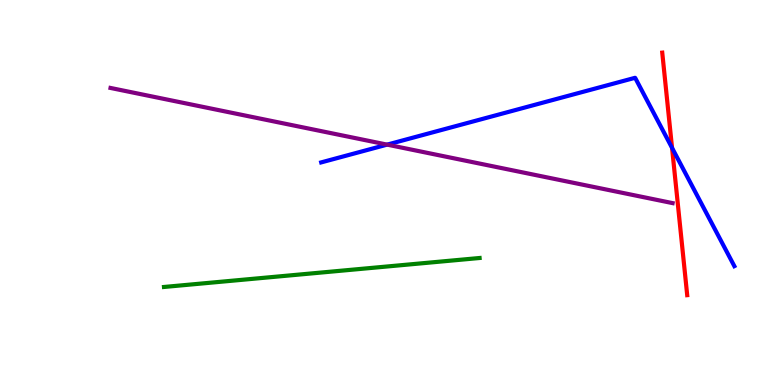[{'lines': ['blue', 'red'], 'intersections': [{'x': 8.67, 'y': 6.16}]}, {'lines': ['green', 'red'], 'intersections': []}, {'lines': ['purple', 'red'], 'intersections': []}, {'lines': ['blue', 'green'], 'intersections': []}, {'lines': ['blue', 'purple'], 'intersections': [{'x': 5.0, 'y': 6.24}]}, {'lines': ['green', 'purple'], 'intersections': []}]